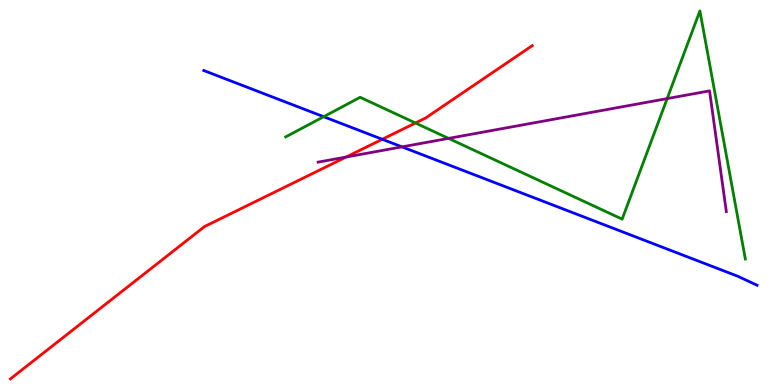[{'lines': ['blue', 'red'], 'intersections': [{'x': 4.93, 'y': 6.38}]}, {'lines': ['green', 'red'], 'intersections': [{'x': 5.36, 'y': 6.81}]}, {'lines': ['purple', 'red'], 'intersections': [{'x': 4.47, 'y': 5.92}]}, {'lines': ['blue', 'green'], 'intersections': [{'x': 4.18, 'y': 6.97}]}, {'lines': ['blue', 'purple'], 'intersections': [{'x': 5.19, 'y': 6.19}]}, {'lines': ['green', 'purple'], 'intersections': [{'x': 5.79, 'y': 6.41}, {'x': 8.61, 'y': 7.44}]}]